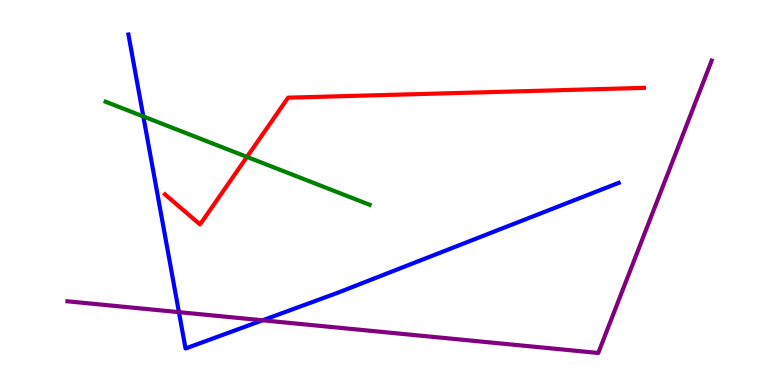[{'lines': ['blue', 'red'], 'intersections': []}, {'lines': ['green', 'red'], 'intersections': [{'x': 3.19, 'y': 5.92}]}, {'lines': ['purple', 'red'], 'intersections': []}, {'lines': ['blue', 'green'], 'intersections': [{'x': 1.85, 'y': 6.98}]}, {'lines': ['blue', 'purple'], 'intersections': [{'x': 2.31, 'y': 1.89}, {'x': 3.39, 'y': 1.68}]}, {'lines': ['green', 'purple'], 'intersections': []}]